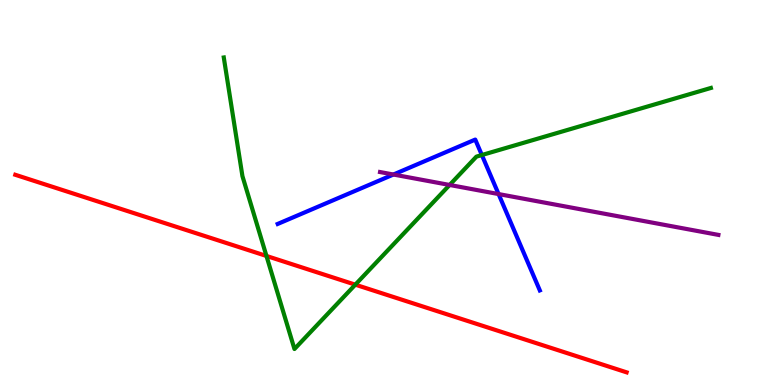[{'lines': ['blue', 'red'], 'intersections': []}, {'lines': ['green', 'red'], 'intersections': [{'x': 3.44, 'y': 3.35}, {'x': 4.58, 'y': 2.61}]}, {'lines': ['purple', 'red'], 'intersections': []}, {'lines': ['blue', 'green'], 'intersections': [{'x': 6.22, 'y': 5.97}]}, {'lines': ['blue', 'purple'], 'intersections': [{'x': 5.08, 'y': 5.47}, {'x': 6.43, 'y': 4.96}]}, {'lines': ['green', 'purple'], 'intersections': [{'x': 5.8, 'y': 5.2}]}]